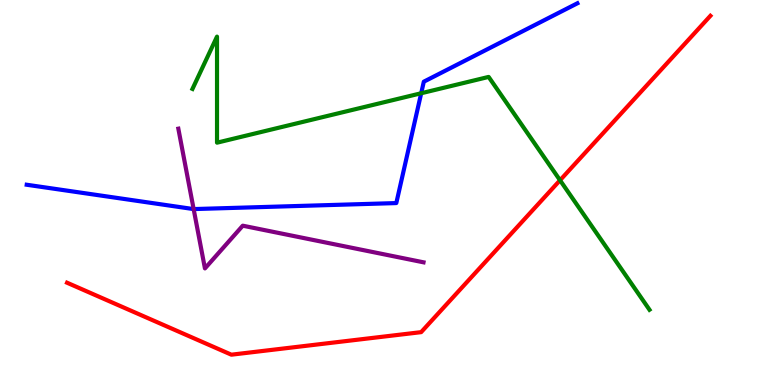[{'lines': ['blue', 'red'], 'intersections': []}, {'lines': ['green', 'red'], 'intersections': [{'x': 7.23, 'y': 5.32}]}, {'lines': ['purple', 'red'], 'intersections': []}, {'lines': ['blue', 'green'], 'intersections': [{'x': 5.43, 'y': 7.58}]}, {'lines': ['blue', 'purple'], 'intersections': [{'x': 2.5, 'y': 4.57}]}, {'lines': ['green', 'purple'], 'intersections': []}]